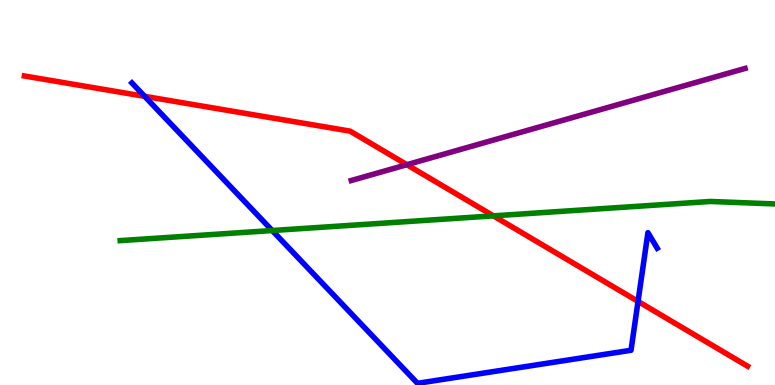[{'lines': ['blue', 'red'], 'intersections': [{'x': 1.87, 'y': 7.5}, {'x': 8.23, 'y': 2.17}]}, {'lines': ['green', 'red'], 'intersections': [{'x': 6.37, 'y': 4.39}]}, {'lines': ['purple', 'red'], 'intersections': [{'x': 5.25, 'y': 5.72}]}, {'lines': ['blue', 'green'], 'intersections': [{'x': 3.51, 'y': 4.01}]}, {'lines': ['blue', 'purple'], 'intersections': []}, {'lines': ['green', 'purple'], 'intersections': []}]